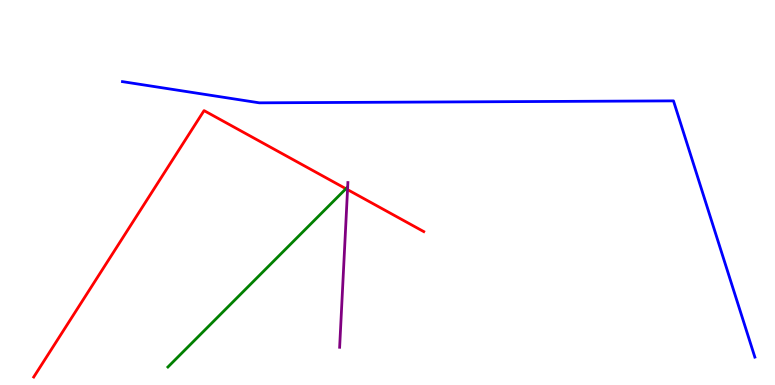[{'lines': ['blue', 'red'], 'intersections': []}, {'lines': ['green', 'red'], 'intersections': [{'x': 4.46, 'y': 5.1}]}, {'lines': ['purple', 'red'], 'intersections': [{'x': 4.48, 'y': 5.07}]}, {'lines': ['blue', 'green'], 'intersections': []}, {'lines': ['blue', 'purple'], 'intersections': []}, {'lines': ['green', 'purple'], 'intersections': []}]